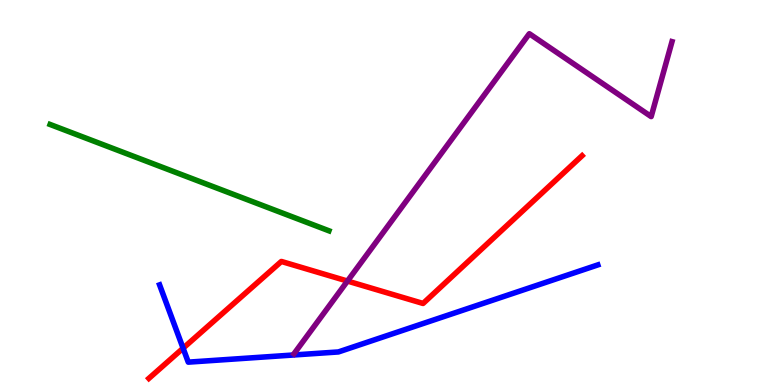[{'lines': ['blue', 'red'], 'intersections': [{'x': 2.36, 'y': 0.956}]}, {'lines': ['green', 'red'], 'intersections': []}, {'lines': ['purple', 'red'], 'intersections': [{'x': 4.48, 'y': 2.7}]}, {'lines': ['blue', 'green'], 'intersections': []}, {'lines': ['blue', 'purple'], 'intersections': []}, {'lines': ['green', 'purple'], 'intersections': []}]